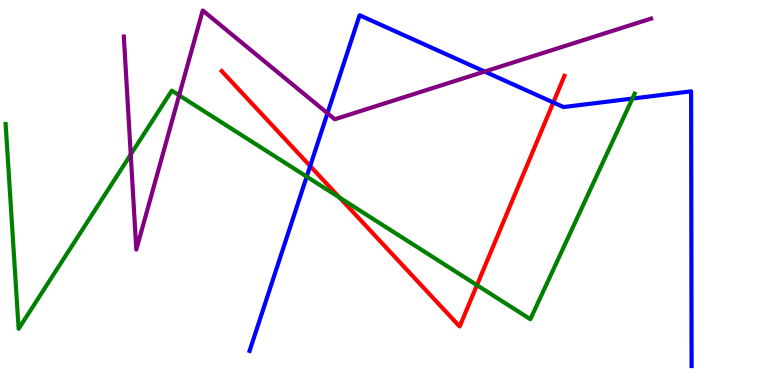[{'lines': ['blue', 'red'], 'intersections': [{'x': 4.0, 'y': 5.69}, {'x': 7.14, 'y': 7.34}]}, {'lines': ['green', 'red'], 'intersections': [{'x': 4.38, 'y': 4.87}, {'x': 6.15, 'y': 2.59}]}, {'lines': ['purple', 'red'], 'intersections': []}, {'lines': ['blue', 'green'], 'intersections': [{'x': 3.96, 'y': 5.41}, {'x': 8.16, 'y': 7.44}]}, {'lines': ['blue', 'purple'], 'intersections': [{'x': 4.23, 'y': 7.06}, {'x': 6.25, 'y': 8.14}]}, {'lines': ['green', 'purple'], 'intersections': [{'x': 1.69, 'y': 5.99}, {'x': 2.31, 'y': 7.52}]}]